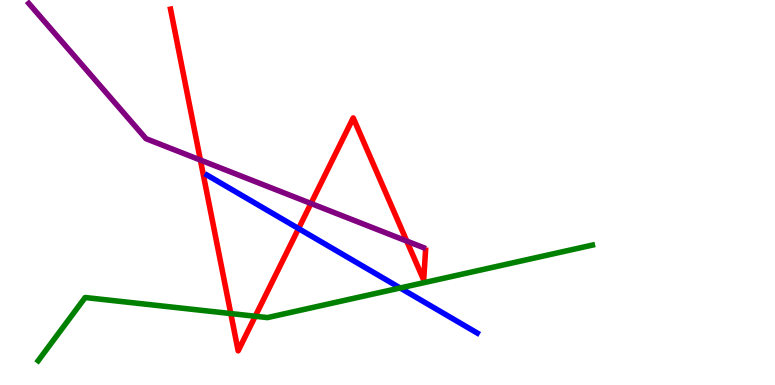[{'lines': ['blue', 'red'], 'intersections': [{'x': 3.85, 'y': 4.06}]}, {'lines': ['green', 'red'], 'intersections': [{'x': 2.98, 'y': 1.86}, {'x': 3.29, 'y': 1.79}]}, {'lines': ['purple', 'red'], 'intersections': [{'x': 2.59, 'y': 5.84}, {'x': 4.01, 'y': 4.72}, {'x': 5.25, 'y': 3.74}]}, {'lines': ['blue', 'green'], 'intersections': [{'x': 5.16, 'y': 2.52}]}, {'lines': ['blue', 'purple'], 'intersections': []}, {'lines': ['green', 'purple'], 'intersections': []}]